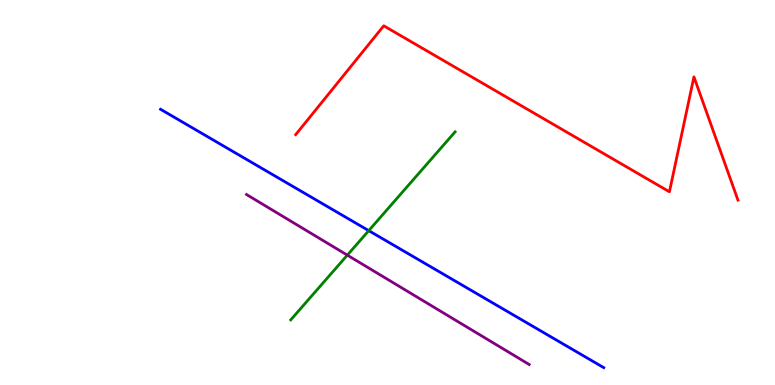[{'lines': ['blue', 'red'], 'intersections': []}, {'lines': ['green', 'red'], 'intersections': []}, {'lines': ['purple', 'red'], 'intersections': []}, {'lines': ['blue', 'green'], 'intersections': [{'x': 4.76, 'y': 4.01}]}, {'lines': ['blue', 'purple'], 'intersections': []}, {'lines': ['green', 'purple'], 'intersections': [{'x': 4.48, 'y': 3.37}]}]